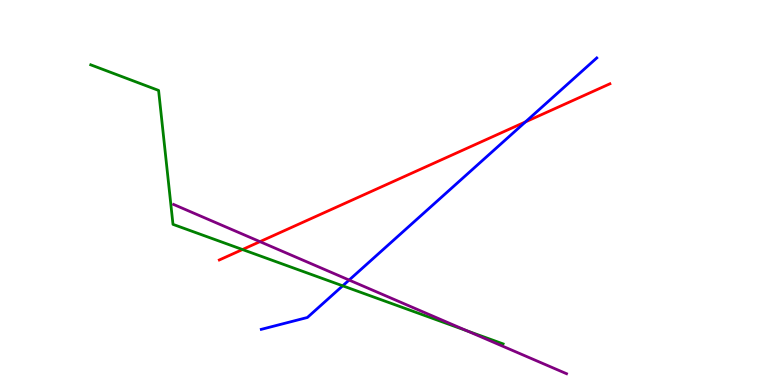[{'lines': ['blue', 'red'], 'intersections': [{'x': 6.78, 'y': 6.83}]}, {'lines': ['green', 'red'], 'intersections': [{'x': 3.13, 'y': 3.52}]}, {'lines': ['purple', 'red'], 'intersections': [{'x': 3.35, 'y': 3.72}]}, {'lines': ['blue', 'green'], 'intersections': [{'x': 4.42, 'y': 2.58}]}, {'lines': ['blue', 'purple'], 'intersections': [{'x': 4.5, 'y': 2.73}]}, {'lines': ['green', 'purple'], 'intersections': [{'x': 6.03, 'y': 1.41}]}]